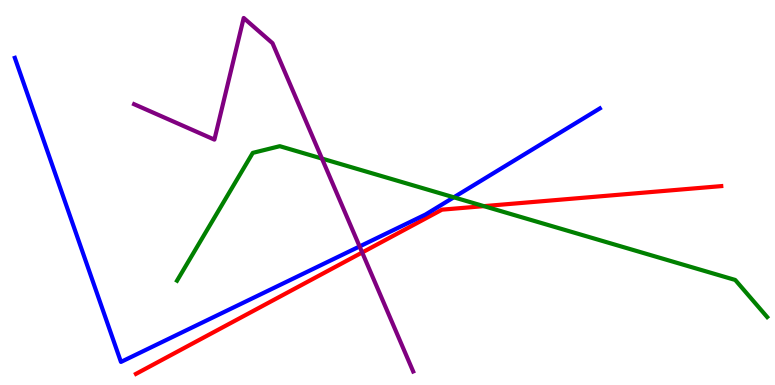[{'lines': ['blue', 'red'], 'intersections': []}, {'lines': ['green', 'red'], 'intersections': [{'x': 6.24, 'y': 4.65}]}, {'lines': ['purple', 'red'], 'intersections': [{'x': 4.67, 'y': 3.44}]}, {'lines': ['blue', 'green'], 'intersections': [{'x': 5.86, 'y': 4.88}]}, {'lines': ['blue', 'purple'], 'intersections': [{'x': 4.64, 'y': 3.6}]}, {'lines': ['green', 'purple'], 'intersections': [{'x': 4.15, 'y': 5.88}]}]